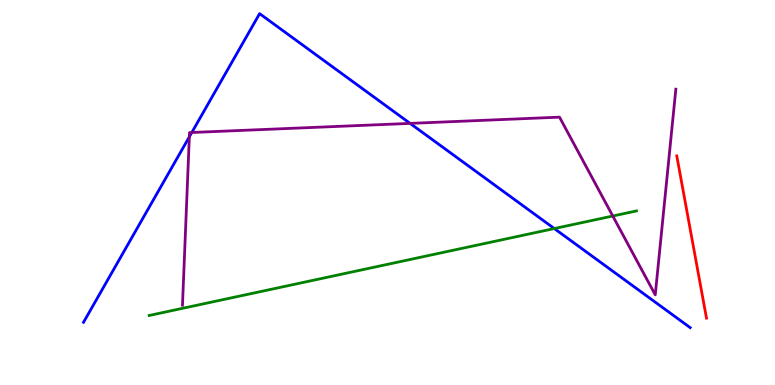[{'lines': ['blue', 'red'], 'intersections': []}, {'lines': ['green', 'red'], 'intersections': []}, {'lines': ['purple', 'red'], 'intersections': []}, {'lines': ['blue', 'green'], 'intersections': [{'x': 7.15, 'y': 4.06}]}, {'lines': ['blue', 'purple'], 'intersections': [{'x': 2.44, 'y': 6.45}, {'x': 2.47, 'y': 6.56}, {'x': 5.29, 'y': 6.8}]}, {'lines': ['green', 'purple'], 'intersections': [{'x': 7.91, 'y': 4.39}]}]